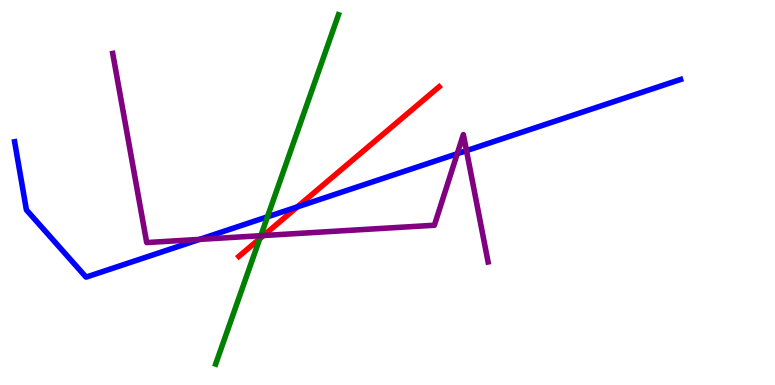[{'lines': ['blue', 'red'], 'intersections': [{'x': 3.84, 'y': 4.63}]}, {'lines': ['green', 'red'], 'intersections': [{'x': 3.35, 'y': 3.8}]}, {'lines': ['purple', 'red'], 'intersections': [{'x': 3.4, 'y': 3.88}]}, {'lines': ['blue', 'green'], 'intersections': [{'x': 3.45, 'y': 4.37}]}, {'lines': ['blue', 'purple'], 'intersections': [{'x': 2.58, 'y': 3.78}, {'x': 5.9, 'y': 6.01}, {'x': 6.02, 'y': 6.09}]}, {'lines': ['green', 'purple'], 'intersections': [{'x': 3.37, 'y': 3.88}]}]